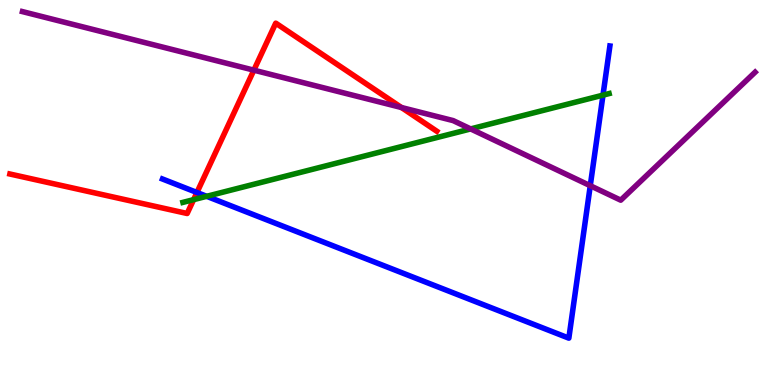[{'lines': ['blue', 'red'], 'intersections': [{'x': 2.54, 'y': 5.0}]}, {'lines': ['green', 'red'], 'intersections': [{'x': 2.5, 'y': 4.81}]}, {'lines': ['purple', 'red'], 'intersections': [{'x': 3.28, 'y': 8.18}, {'x': 5.18, 'y': 7.21}]}, {'lines': ['blue', 'green'], 'intersections': [{'x': 2.67, 'y': 4.9}, {'x': 7.78, 'y': 7.53}]}, {'lines': ['blue', 'purple'], 'intersections': [{'x': 7.62, 'y': 5.18}]}, {'lines': ['green', 'purple'], 'intersections': [{'x': 6.07, 'y': 6.65}]}]